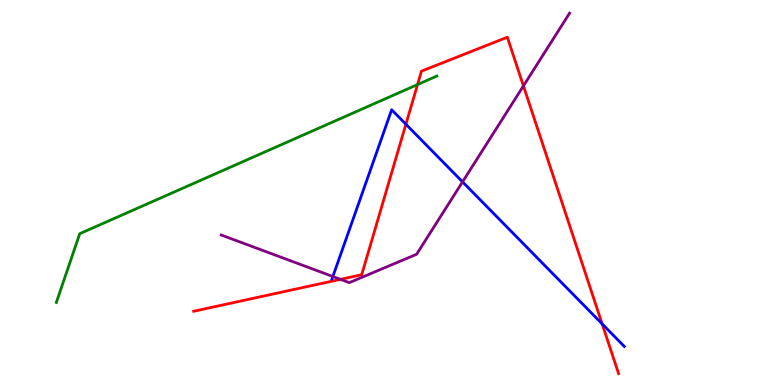[{'lines': ['blue', 'red'], 'intersections': [{'x': 5.24, 'y': 6.77}, {'x': 7.77, 'y': 1.59}]}, {'lines': ['green', 'red'], 'intersections': [{'x': 5.39, 'y': 7.8}]}, {'lines': ['purple', 'red'], 'intersections': [{'x': 4.39, 'y': 2.74}, {'x': 6.75, 'y': 7.77}]}, {'lines': ['blue', 'green'], 'intersections': []}, {'lines': ['blue', 'purple'], 'intersections': [{'x': 4.29, 'y': 2.82}, {'x': 5.97, 'y': 5.28}]}, {'lines': ['green', 'purple'], 'intersections': []}]